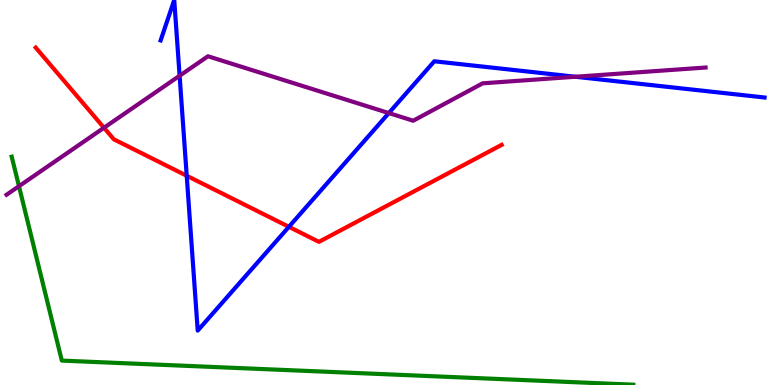[{'lines': ['blue', 'red'], 'intersections': [{'x': 2.41, 'y': 5.43}, {'x': 3.73, 'y': 4.11}]}, {'lines': ['green', 'red'], 'intersections': []}, {'lines': ['purple', 'red'], 'intersections': [{'x': 1.34, 'y': 6.68}]}, {'lines': ['blue', 'green'], 'intersections': []}, {'lines': ['blue', 'purple'], 'intersections': [{'x': 2.32, 'y': 8.03}, {'x': 5.02, 'y': 7.06}, {'x': 7.42, 'y': 8.01}]}, {'lines': ['green', 'purple'], 'intersections': [{'x': 0.245, 'y': 5.16}]}]